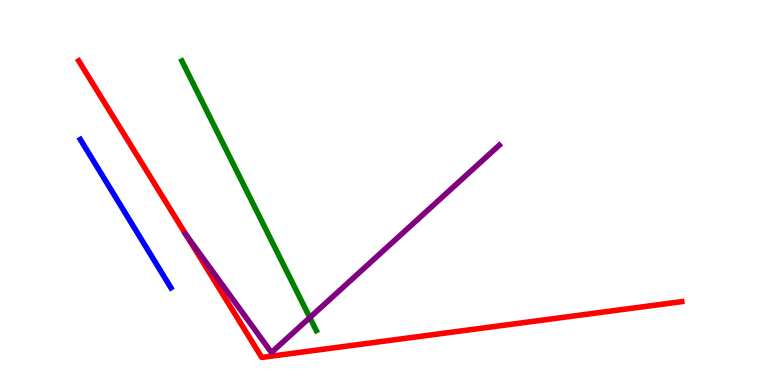[{'lines': ['blue', 'red'], 'intersections': []}, {'lines': ['green', 'red'], 'intersections': []}, {'lines': ['purple', 'red'], 'intersections': [{'x': 2.4, 'y': 3.89}]}, {'lines': ['blue', 'green'], 'intersections': []}, {'lines': ['blue', 'purple'], 'intersections': []}, {'lines': ['green', 'purple'], 'intersections': [{'x': 4.0, 'y': 1.75}]}]